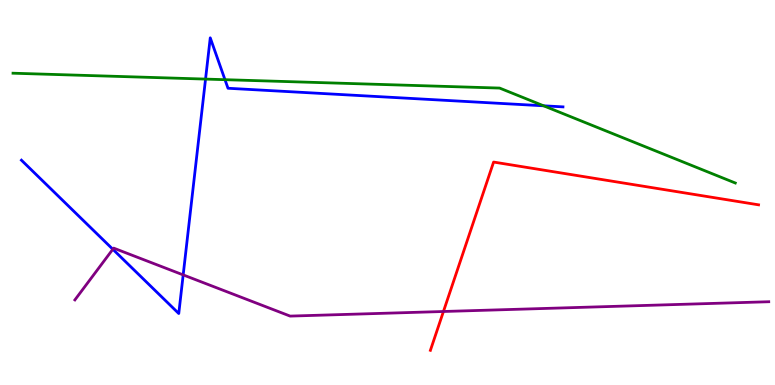[{'lines': ['blue', 'red'], 'intersections': []}, {'lines': ['green', 'red'], 'intersections': []}, {'lines': ['purple', 'red'], 'intersections': [{'x': 5.72, 'y': 1.91}]}, {'lines': ['blue', 'green'], 'intersections': [{'x': 2.65, 'y': 7.95}, {'x': 2.9, 'y': 7.93}, {'x': 7.01, 'y': 7.25}]}, {'lines': ['blue', 'purple'], 'intersections': [{'x': 1.46, 'y': 3.53}, {'x': 2.36, 'y': 2.86}]}, {'lines': ['green', 'purple'], 'intersections': []}]